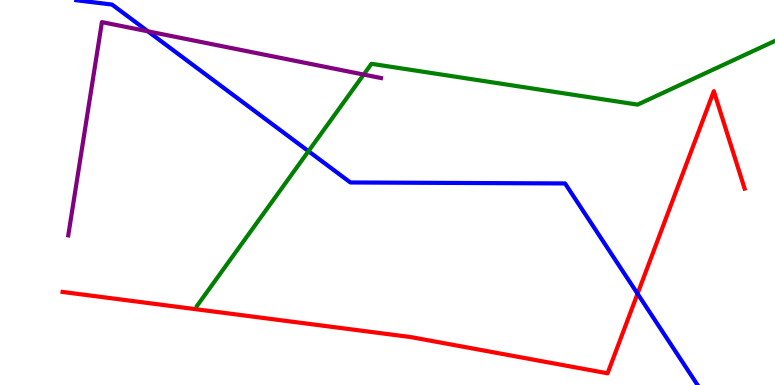[{'lines': ['blue', 'red'], 'intersections': [{'x': 8.23, 'y': 2.37}]}, {'lines': ['green', 'red'], 'intersections': []}, {'lines': ['purple', 'red'], 'intersections': []}, {'lines': ['blue', 'green'], 'intersections': [{'x': 3.98, 'y': 6.07}]}, {'lines': ['blue', 'purple'], 'intersections': [{'x': 1.91, 'y': 9.19}]}, {'lines': ['green', 'purple'], 'intersections': [{'x': 4.69, 'y': 8.06}]}]